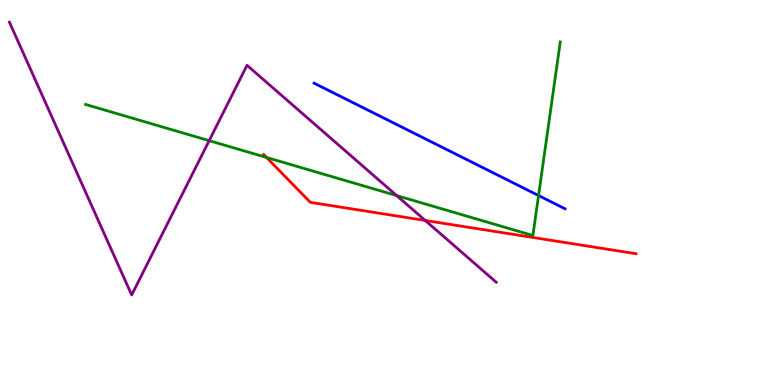[{'lines': ['blue', 'red'], 'intersections': []}, {'lines': ['green', 'red'], 'intersections': [{'x': 3.44, 'y': 5.91}]}, {'lines': ['purple', 'red'], 'intersections': [{'x': 5.49, 'y': 4.27}]}, {'lines': ['blue', 'green'], 'intersections': [{'x': 6.95, 'y': 4.92}]}, {'lines': ['blue', 'purple'], 'intersections': []}, {'lines': ['green', 'purple'], 'intersections': [{'x': 2.7, 'y': 6.35}, {'x': 5.12, 'y': 4.92}]}]